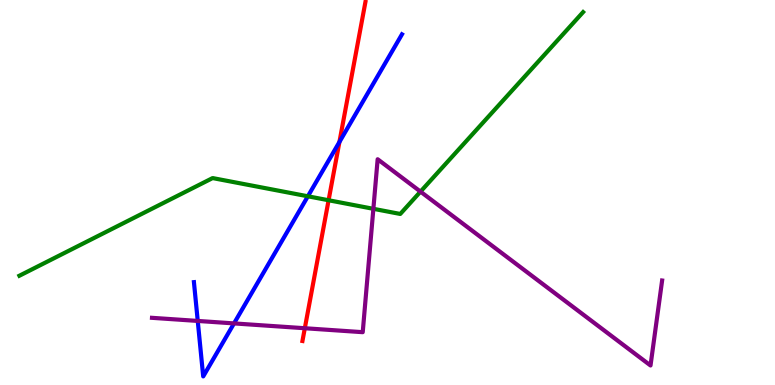[{'lines': ['blue', 'red'], 'intersections': [{'x': 4.38, 'y': 6.31}]}, {'lines': ['green', 'red'], 'intersections': [{'x': 4.24, 'y': 4.8}]}, {'lines': ['purple', 'red'], 'intersections': [{'x': 3.93, 'y': 1.47}]}, {'lines': ['blue', 'green'], 'intersections': [{'x': 3.97, 'y': 4.9}]}, {'lines': ['blue', 'purple'], 'intersections': [{'x': 2.55, 'y': 1.66}, {'x': 3.02, 'y': 1.6}]}, {'lines': ['green', 'purple'], 'intersections': [{'x': 4.82, 'y': 4.58}, {'x': 5.43, 'y': 5.02}]}]